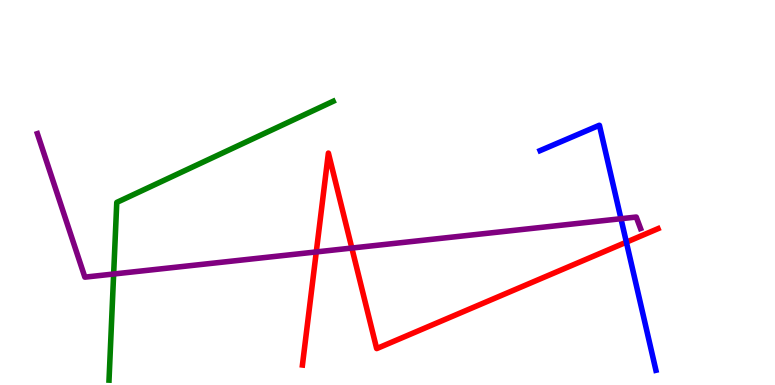[{'lines': ['blue', 'red'], 'intersections': [{'x': 8.08, 'y': 3.71}]}, {'lines': ['green', 'red'], 'intersections': []}, {'lines': ['purple', 'red'], 'intersections': [{'x': 4.08, 'y': 3.46}, {'x': 4.54, 'y': 3.56}]}, {'lines': ['blue', 'green'], 'intersections': []}, {'lines': ['blue', 'purple'], 'intersections': [{'x': 8.01, 'y': 4.32}]}, {'lines': ['green', 'purple'], 'intersections': [{'x': 1.47, 'y': 2.88}]}]